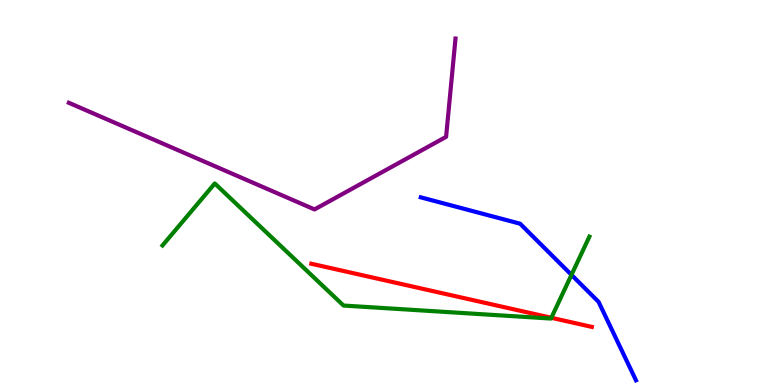[{'lines': ['blue', 'red'], 'intersections': []}, {'lines': ['green', 'red'], 'intersections': [{'x': 7.11, 'y': 1.75}]}, {'lines': ['purple', 'red'], 'intersections': []}, {'lines': ['blue', 'green'], 'intersections': [{'x': 7.37, 'y': 2.86}]}, {'lines': ['blue', 'purple'], 'intersections': []}, {'lines': ['green', 'purple'], 'intersections': []}]